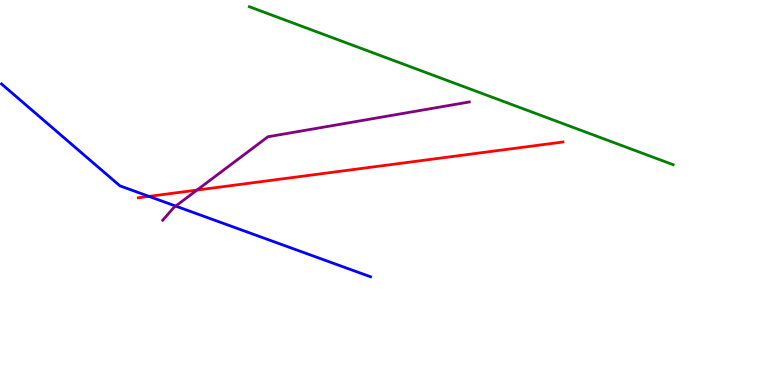[{'lines': ['blue', 'red'], 'intersections': [{'x': 1.92, 'y': 4.9}]}, {'lines': ['green', 'red'], 'intersections': []}, {'lines': ['purple', 'red'], 'intersections': [{'x': 2.54, 'y': 5.06}]}, {'lines': ['blue', 'green'], 'intersections': []}, {'lines': ['blue', 'purple'], 'intersections': [{'x': 2.27, 'y': 4.65}]}, {'lines': ['green', 'purple'], 'intersections': []}]